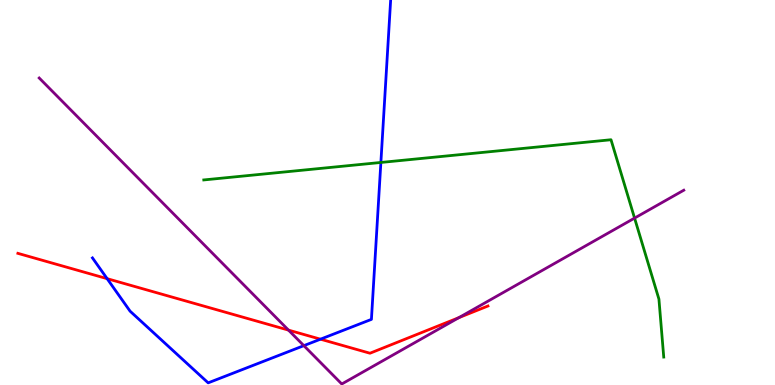[{'lines': ['blue', 'red'], 'intersections': [{'x': 1.38, 'y': 2.76}, {'x': 4.14, 'y': 1.19}]}, {'lines': ['green', 'red'], 'intersections': []}, {'lines': ['purple', 'red'], 'intersections': [{'x': 3.72, 'y': 1.43}, {'x': 5.92, 'y': 1.75}]}, {'lines': ['blue', 'green'], 'intersections': [{'x': 4.91, 'y': 5.78}]}, {'lines': ['blue', 'purple'], 'intersections': [{'x': 3.92, 'y': 1.02}]}, {'lines': ['green', 'purple'], 'intersections': [{'x': 8.19, 'y': 4.34}]}]